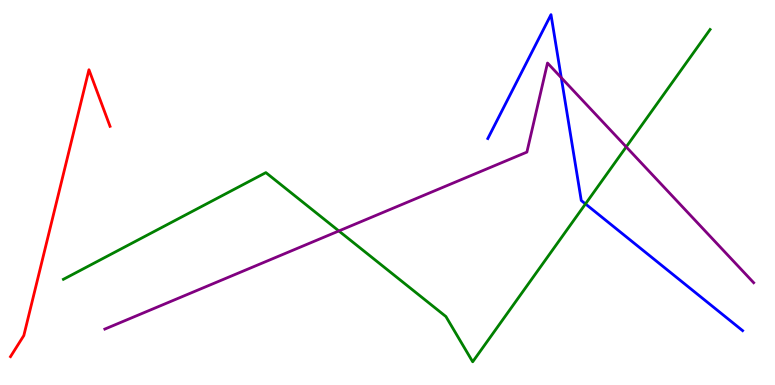[{'lines': ['blue', 'red'], 'intersections': []}, {'lines': ['green', 'red'], 'intersections': []}, {'lines': ['purple', 'red'], 'intersections': []}, {'lines': ['blue', 'green'], 'intersections': [{'x': 7.55, 'y': 4.7}]}, {'lines': ['blue', 'purple'], 'intersections': [{'x': 7.24, 'y': 7.98}]}, {'lines': ['green', 'purple'], 'intersections': [{'x': 4.37, 'y': 4.0}, {'x': 8.08, 'y': 6.18}]}]